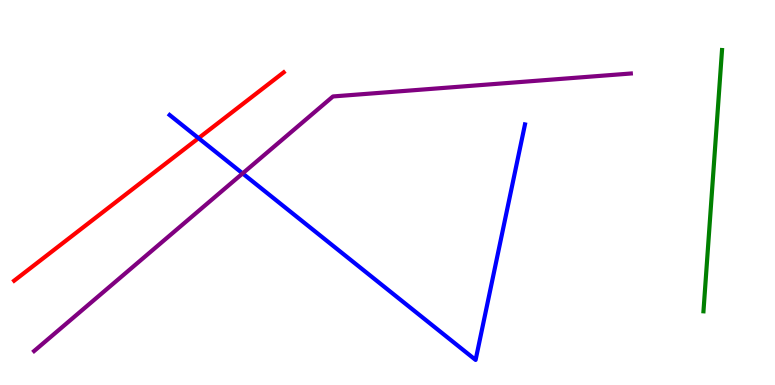[{'lines': ['blue', 'red'], 'intersections': [{'x': 2.56, 'y': 6.41}]}, {'lines': ['green', 'red'], 'intersections': []}, {'lines': ['purple', 'red'], 'intersections': []}, {'lines': ['blue', 'green'], 'intersections': []}, {'lines': ['blue', 'purple'], 'intersections': [{'x': 3.13, 'y': 5.5}]}, {'lines': ['green', 'purple'], 'intersections': []}]